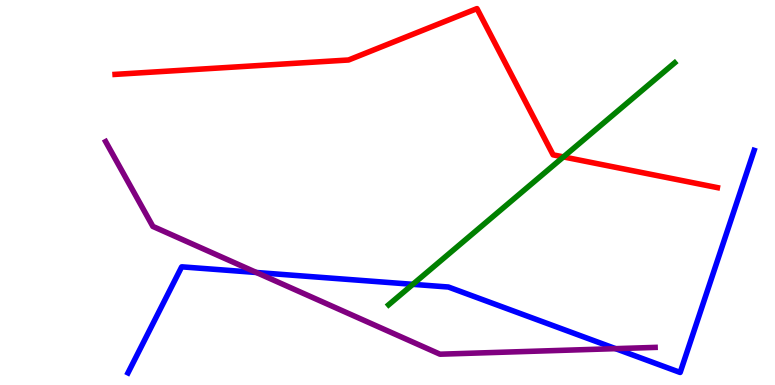[{'lines': ['blue', 'red'], 'intersections': []}, {'lines': ['green', 'red'], 'intersections': [{'x': 7.27, 'y': 5.92}]}, {'lines': ['purple', 'red'], 'intersections': []}, {'lines': ['blue', 'green'], 'intersections': [{'x': 5.33, 'y': 2.61}]}, {'lines': ['blue', 'purple'], 'intersections': [{'x': 3.31, 'y': 2.92}, {'x': 7.94, 'y': 0.944}]}, {'lines': ['green', 'purple'], 'intersections': []}]